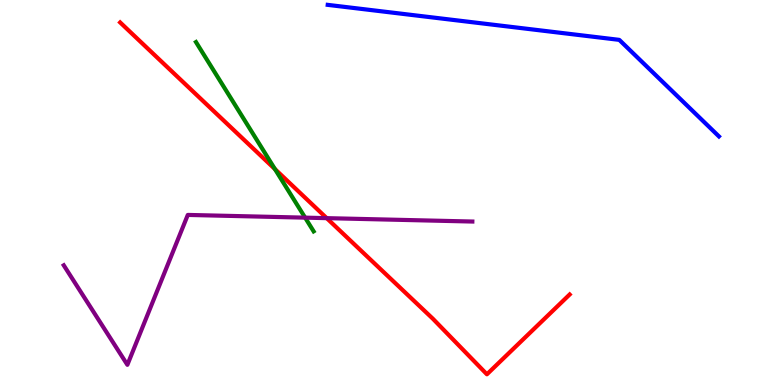[{'lines': ['blue', 'red'], 'intersections': []}, {'lines': ['green', 'red'], 'intersections': [{'x': 3.55, 'y': 5.61}]}, {'lines': ['purple', 'red'], 'intersections': [{'x': 4.22, 'y': 4.33}]}, {'lines': ['blue', 'green'], 'intersections': []}, {'lines': ['blue', 'purple'], 'intersections': []}, {'lines': ['green', 'purple'], 'intersections': [{'x': 3.94, 'y': 4.35}]}]